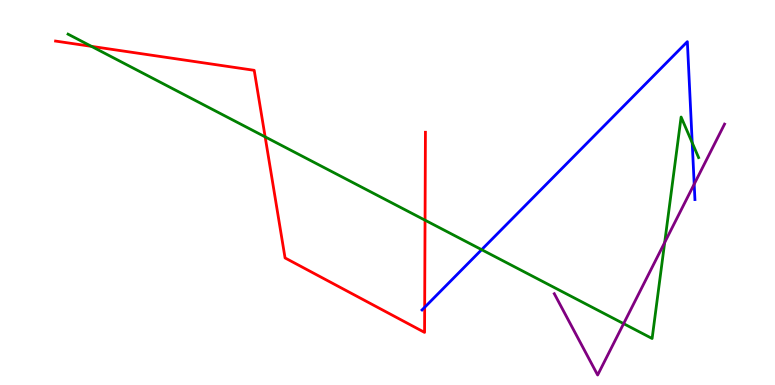[{'lines': ['blue', 'red'], 'intersections': [{'x': 5.48, 'y': 2.02}]}, {'lines': ['green', 'red'], 'intersections': [{'x': 1.18, 'y': 8.8}, {'x': 3.42, 'y': 6.45}, {'x': 5.48, 'y': 4.28}]}, {'lines': ['purple', 'red'], 'intersections': []}, {'lines': ['blue', 'green'], 'intersections': [{'x': 6.21, 'y': 3.51}, {'x': 8.93, 'y': 6.29}]}, {'lines': ['blue', 'purple'], 'intersections': [{'x': 8.96, 'y': 5.22}]}, {'lines': ['green', 'purple'], 'intersections': [{'x': 8.05, 'y': 1.59}, {'x': 8.58, 'y': 3.7}]}]